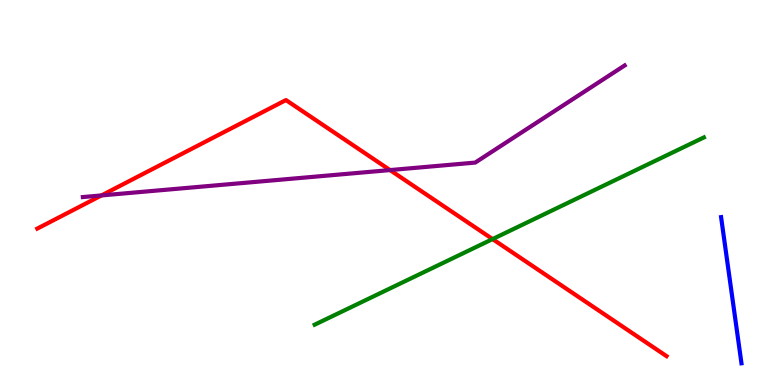[{'lines': ['blue', 'red'], 'intersections': []}, {'lines': ['green', 'red'], 'intersections': [{'x': 6.36, 'y': 3.79}]}, {'lines': ['purple', 'red'], 'intersections': [{'x': 1.31, 'y': 4.92}, {'x': 5.03, 'y': 5.58}]}, {'lines': ['blue', 'green'], 'intersections': []}, {'lines': ['blue', 'purple'], 'intersections': []}, {'lines': ['green', 'purple'], 'intersections': []}]